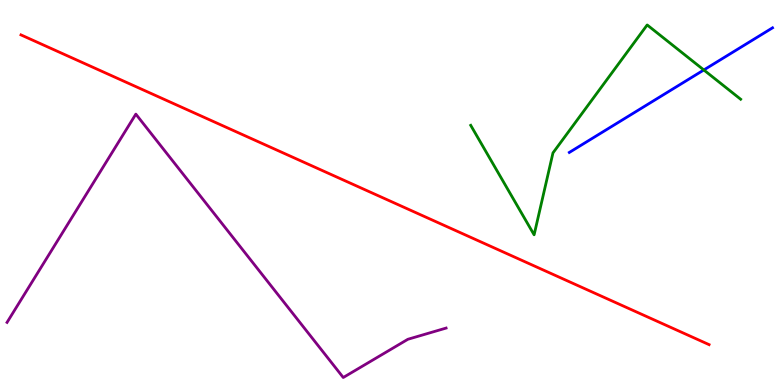[{'lines': ['blue', 'red'], 'intersections': []}, {'lines': ['green', 'red'], 'intersections': []}, {'lines': ['purple', 'red'], 'intersections': []}, {'lines': ['blue', 'green'], 'intersections': [{'x': 9.08, 'y': 8.18}]}, {'lines': ['blue', 'purple'], 'intersections': []}, {'lines': ['green', 'purple'], 'intersections': []}]